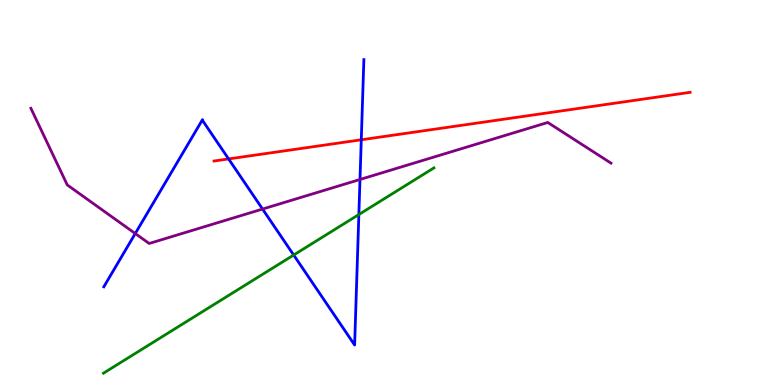[{'lines': ['blue', 'red'], 'intersections': [{'x': 2.95, 'y': 5.87}, {'x': 4.66, 'y': 6.37}]}, {'lines': ['green', 'red'], 'intersections': []}, {'lines': ['purple', 'red'], 'intersections': []}, {'lines': ['blue', 'green'], 'intersections': [{'x': 3.79, 'y': 3.38}, {'x': 4.63, 'y': 4.43}]}, {'lines': ['blue', 'purple'], 'intersections': [{'x': 1.75, 'y': 3.93}, {'x': 3.39, 'y': 4.57}, {'x': 4.65, 'y': 5.34}]}, {'lines': ['green', 'purple'], 'intersections': []}]